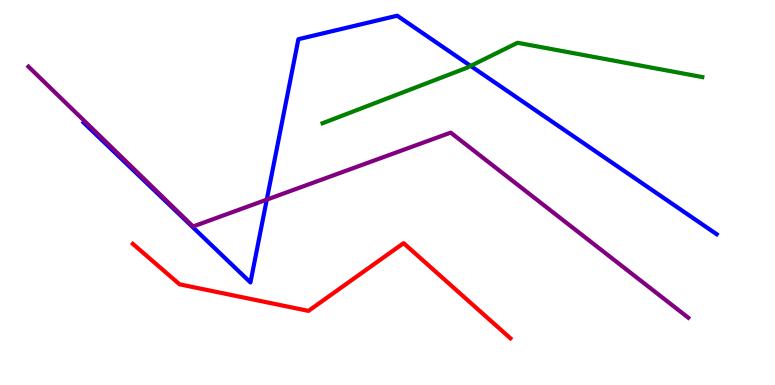[{'lines': ['blue', 'red'], 'intersections': []}, {'lines': ['green', 'red'], 'intersections': []}, {'lines': ['purple', 'red'], 'intersections': []}, {'lines': ['blue', 'green'], 'intersections': [{'x': 6.07, 'y': 8.29}]}, {'lines': ['blue', 'purple'], 'intersections': [{'x': 3.44, 'y': 4.81}]}, {'lines': ['green', 'purple'], 'intersections': []}]